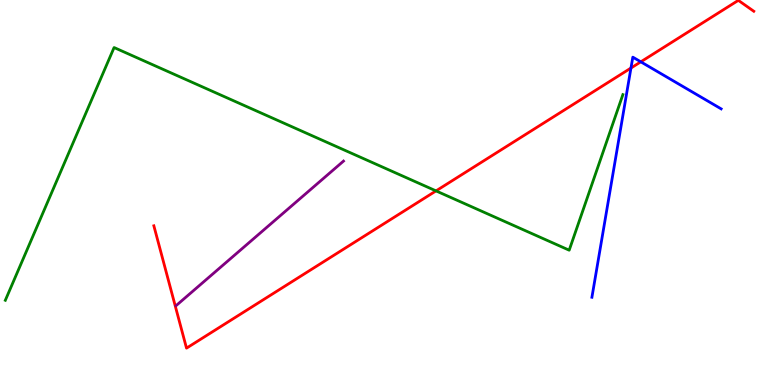[{'lines': ['blue', 'red'], 'intersections': [{'x': 8.14, 'y': 8.23}, {'x': 8.27, 'y': 8.39}]}, {'lines': ['green', 'red'], 'intersections': [{'x': 5.63, 'y': 5.04}]}, {'lines': ['purple', 'red'], 'intersections': []}, {'lines': ['blue', 'green'], 'intersections': []}, {'lines': ['blue', 'purple'], 'intersections': []}, {'lines': ['green', 'purple'], 'intersections': []}]